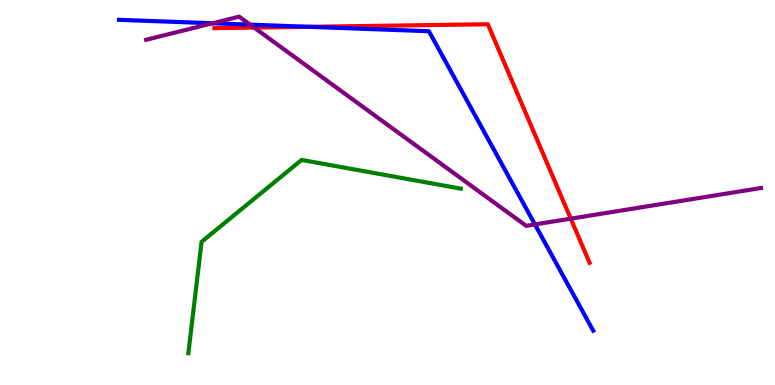[{'lines': ['blue', 'red'], 'intersections': [{'x': 3.98, 'y': 9.3}]}, {'lines': ['green', 'red'], 'intersections': []}, {'lines': ['purple', 'red'], 'intersections': [{'x': 3.28, 'y': 9.28}, {'x': 7.36, 'y': 4.32}]}, {'lines': ['blue', 'green'], 'intersections': []}, {'lines': ['blue', 'purple'], 'intersections': [{'x': 2.74, 'y': 9.4}, {'x': 3.23, 'y': 9.36}, {'x': 6.9, 'y': 4.17}]}, {'lines': ['green', 'purple'], 'intersections': []}]